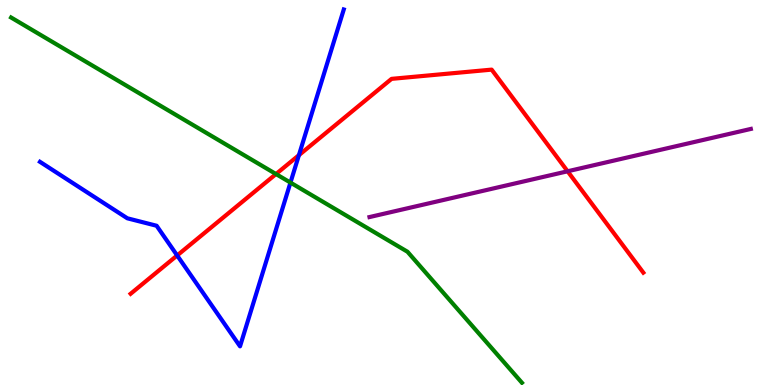[{'lines': ['blue', 'red'], 'intersections': [{'x': 2.29, 'y': 3.36}, {'x': 3.86, 'y': 5.97}]}, {'lines': ['green', 'red'], 'intersections': [{'x': 3.56, 'y': 5.48}]}, {'lines': ['purple', 'red'], 'intersections': [{'x': 7.32, 'y': 5.55}]}, {'lines': ['blue', 'green'], 'intersections': [{'x': 3.75, 'y': 5.26}]}, {'lines': ['blue', 'purple'], 'intersections': []}, {'lines': ['green', 'purple'], 'intersections': []}]